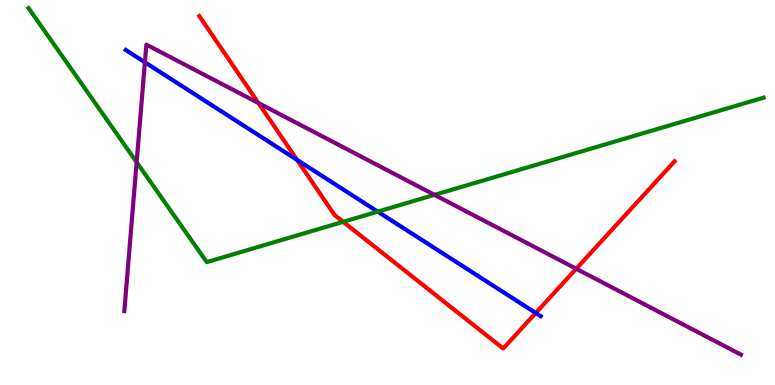[{'lines': ['blue', 'red'], 'intersections': [{'x': 3.83, 'y': 5.85}, {'x': 6.91, 'y': 1.87}]}, {'lines': ['green', 'red'], 'intersections': [{'x': 4.43, 'y': 4.24}]}, {'lines': ['purple', 'red'], 'intersections': [{'x': 3.33, 'y': 7.32}, {'x': 7.44, 'y': 3.02}]}, {'lines': ['blue', 'green'], 'intersections': [{'x': 4.87, 'y': 4.5}]}, {'lines': ['blue', 'purple'], 'intersections': [{'x': 1.87, 'y': 8.38}]}, {'lines': ['green', 'purple'], 'intersections': [{'x': 1.76, 'y': 5.79}, {'x': 5.61, 'y': 4.94}]}]